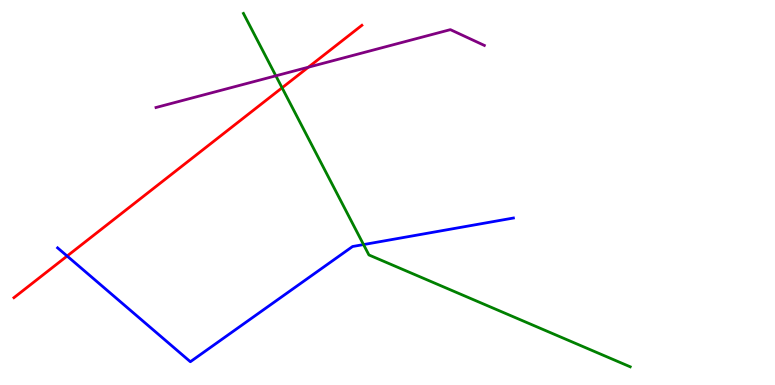[{'lines': ['blue', 'red'], 'intersections': [{'x': 0.866, 'y': 3.35}]}, {'lines': ['green', 'red'], 'intersections': [{'x': 3.64, 'y': 7.72}]}, {'lines': ['purple', 'red'], 'intersections': [{'x': 3.98, 'y': 8.25}]}, {'lines': ['blue', 'green'], 'intersections': [{'x': 4.69, 'y': 3.65}]}, {'lines': ['blue', 'purple'], 'intersections': []}, {'lines': ['green', 'purple'], 'intersections': [{'x': 3.56, 'y': 8.03}]}]